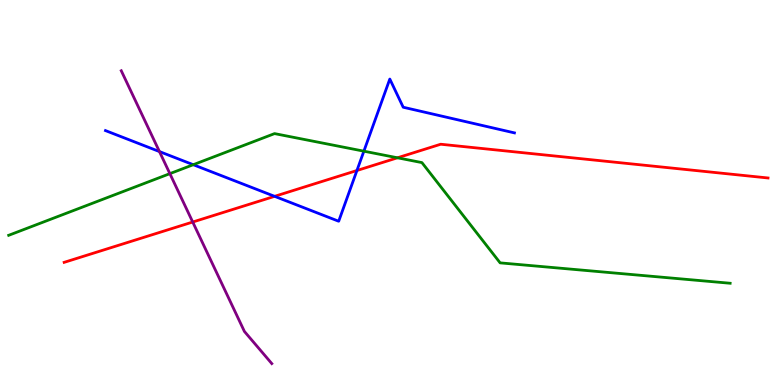[{'lines': ['blue', 'red'], 'intersections': [{'x': 3.54, 'y': 4.9}, {'x': 4.61, 'y': 5.57}]}, {'lines': ['green', 'red'], 'intersections': [{'x': 5.13, 'y': 5.9}]}, {'lines': ['purple', 'red'], 'intersections': [{'x': 2.49, 'y': 4.23}]}, {'lines': ['blue', 'green'], 'intersections': [{'x': 2.49, 'y': 5.72}, {'x': 4.7, 'y': 6.07}]}, {'lines': ['blue', 'purple'], 'intersections': [{'x': 2.06, 'y': 6.06}]}, {'lines': ['green', 'purple'], 'intersections': [{'x': 2.19, 'y': 5.49}]}]